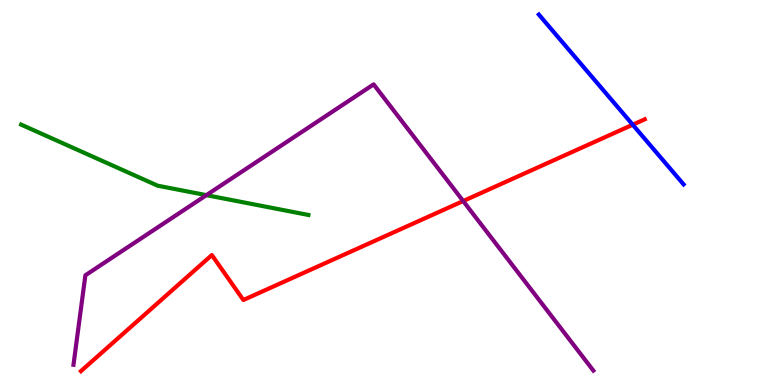[{'lines': ['blue', 'red'], 'intersections': [{'x': 8.16, 'y': 6.76}]}, {'lines': ['green', 'red'], 'intersections': []}, {'lines': ['purple', 'red'], 'intersections': [{'x': 5.98, 'y': 4.78}]}, {'lines': ['blue', 'green'], 'intersections': []}, {'lines': ['blue', 'purple'], 'intersections': []}, {'lines': ['green', 'purple'], 'intersections': [{'x': 2.66, 'y': 4.93}]}]